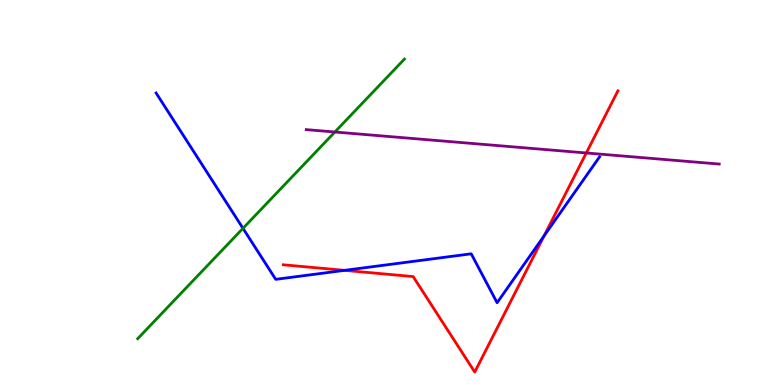[{'lines': ['blue', 'red'], 'intersections': [{'x': 4.45, 'y': 2.98}, {'x': 7.02, 'y': 3.87}]}, {'lines': ['green', 'red'], 'intersections': []}, {'lines': ['purple', 'red'], 'intersections': [{'x': 7.56, 'y': 6.03}]}, {'lines': ['blue', 'green'], 'intersections': [{'x': 3.14, 'y': 4.07}]}, {'lines': ['blue', 'purple'], 'intersections': []}, {'lines': ['green', 'purple'], 'intersections': [{'x': 4.32, 'y': 6.57}]}]